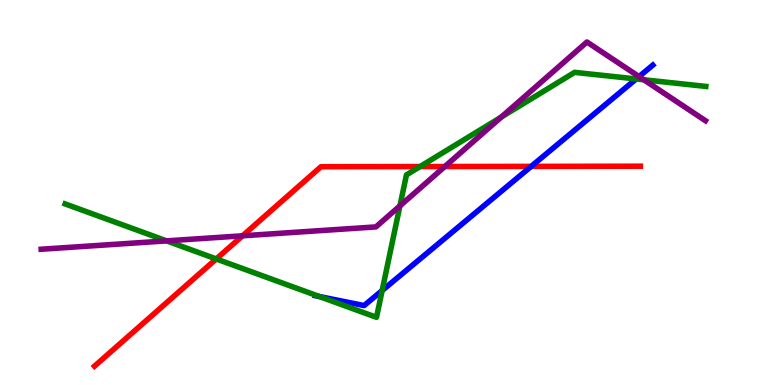[{'lines': ['blue', 'red'], 'intersections': [{'x': 6.85, 'y': 5.68}]}, {'lines': ['green', 'red'], 'intersections': [{'x': 2.79, 'y': 3.27}, {'x': 5.42, 'y': 5.67}]}, {'lines': ['purple', 'red'], 'intersections': [{'x': 3.13, 'y': 3.88}, {'x': 5.74, 'y': 5.67}]}, {'lines': ['blue', 'green'], 'intersections': [{'x': 4.12, 'y': 2.3}, {'x': 4.93, 'y': 2.45}, {'x': 8.21, 'y': 7.95}]}, {'lines': ['blue', 'purple'], 'intersections': [{'x': 8.25, 'y': 8.01}]}, {'lines': ['green', 'purple'], 'intersections': [{'x': 2.15, 'y': 3.74}, {'x': 5.16, 'y': 4.65}, {'x': 6.47, 'y': 6.96}, {'x': 8.31, 'y': 7.93}]}]